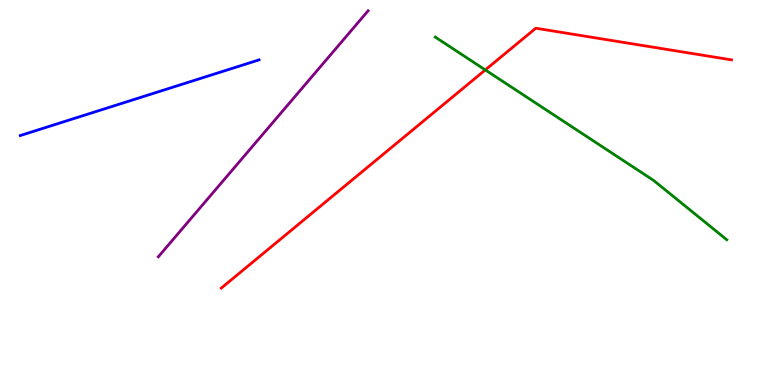[{'lines': ['blue', 'red'], 'intersections': []}, {'lines': ['green', 'red'], 'intersections': [{'x': 6.26, 'y': 8.18}]}, {'lines': ['purple', 'red'], 'intersections': []}, {'lines': ['blue', 'green'], 'intersections': []}, {'lines': ['blue', 'purple'], 'intersections': []}, {'lines': ['green', 'purple'], 'intersections': []}]